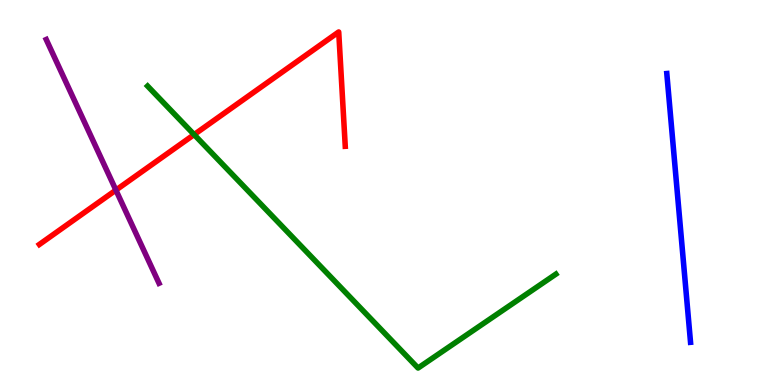[{'lines': ['blue', 'red'], 'intersections': []}, {'lines': ['green', 'red'], 'intersections': [{'x': 2.5, 'y': 6.5}]}, {'lines': ['purple', 'red'], 'intersections': [{'x': 1.5, 'y': 5.06}]}, {'lines': ['blue', 'green'], 'intersections': []}, {'lines': ['blue', 'purple'], 'intersections': []}, {'lines': ['green', 'purple'], 'intersections': []}]